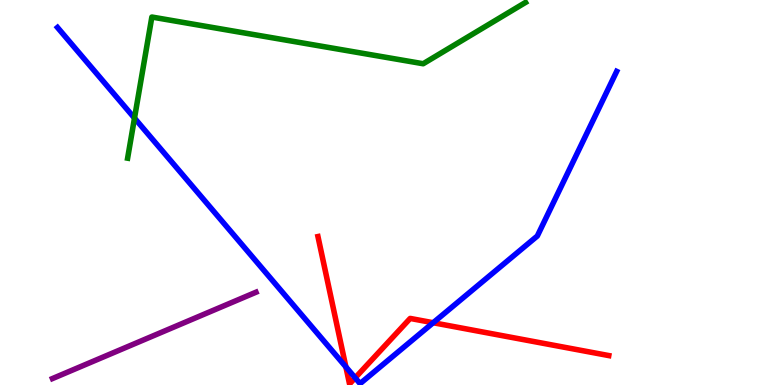[{'lines': ['blue', 'red'], 'intersections': [{'x': 4.46, 'y': 0.47}, {'x': 4.58, 'y': 0.186}, {'x': 5.59, 'y': 1.62}]}, {'lines': ['green', 'red'], 'intersections': []}, {'lines': ['purple', 'red'], 'intersections': []}, {'lines': ['blue', 'green'], 'intersections': [{'x': 1.74, 'y': 6.93}]}, {'lines': ['blue', 'purple'], 'intersections': []}, {'lines': ['green', 'purple'], 'intersections': []}]